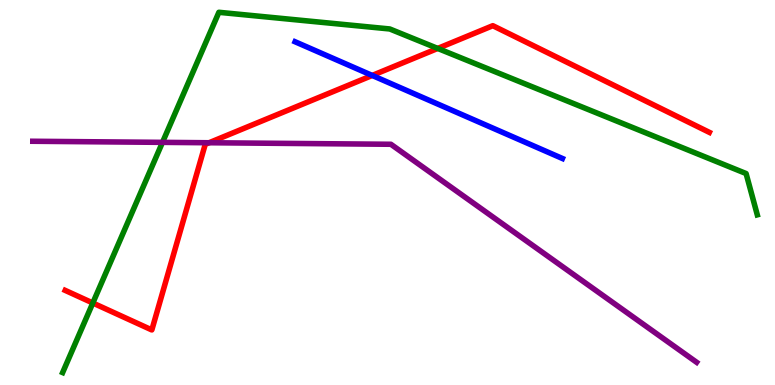[{'lines': ['blue', 'red'], 'intersections': [{'x': 4.8, 'y': 8.04}]}, {'lines': ['green', 'red'], 'intersections': [{'x': 1.2, 'y': 2.13}, {'x': 5.65, 'y': 8.74}]}, {'lines': ['purple', 'red'], 'intersections': [{'x': 2.7, 'y': 6.29}]}, {'lines': ['blue', 'green'], 'intersections': []}, {'lines': ['blue', 'purple'], 'intersections': []}, {'lines': ['green', 'purple'], 'intersections': [{'x': 2.1, 'y': 6.3}]}]